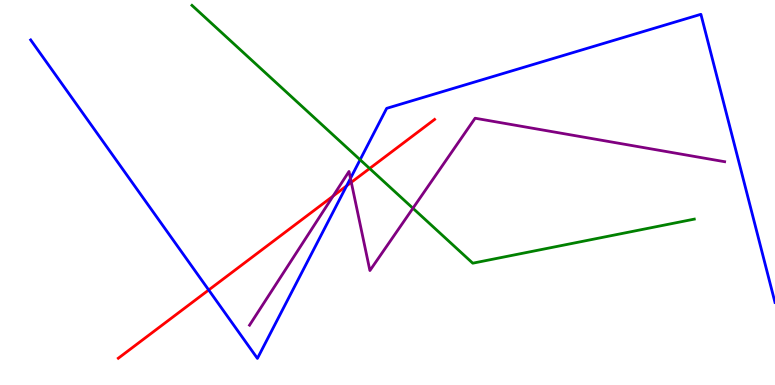[{'lines': ['blue', 'red'], 'intersections': [{'x': 2.69, 'y': 2.47}, {'x': 4.47, 'y': 5.17}]}, {'lines': ['green', 'red'], 'intersections': [{'x': 4.77, 'y': 5.62}]}, {'lines': ['purple', 'red'], 'intersections': [{'x': 4.3, 'y': 4.91}, {'x': 4.53, 'y': 5.26}]}, {'lines': ['blue', 'green'], 'intersections': [{'x': 4.65, 'y': 5.85}]}, {'lines': ['blue', 'purple'], 'intersections': [{'x': 4.52, 'y': 5.37}]}, {'lines': ['green', 'purple'], 'intersections': [{'x': 5.33, 'y': 4.59}]}]